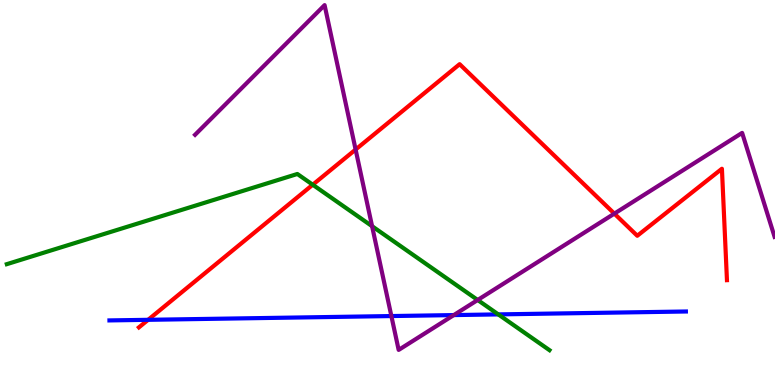[{'lines': ['blue', 'red'], 'intersections': [{'x': 1.91, 'y': 1.69}]}, {'lines': ['green', 'red'], 'intersections': [{'x': 4.04, 'y': 5.2}]}, {'lines': ['purple', 'red'], 'intersections': [{'x': 4.59, 'y': 6.12}, {'x': 7.93, 'y': 4.45}]}, {'lines': ['blue', 'green'], 'intersections': [{'x': 6.43, 'y': 1.83}]}, {'lines': ['blue', 'purple'], 'intersections': [{'x': 5.05, 'y': 1.79}, {'x': 5.86, 'y': 1.82}]}, {'lines': ['green', 'purple'], 'intersections': [{'x': 4.8, 'y': 4.12}, {'x': 6.16, 'y': 2.21}]}]